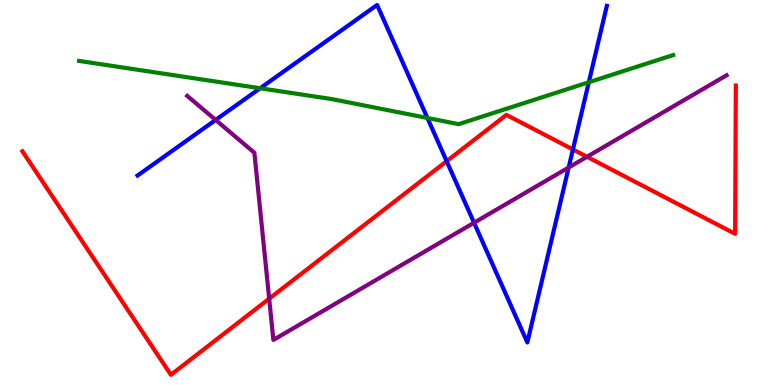[{'lines': ['blue', 'red'], 'intersections': [{'x': 5.76, 'y': 5.81}, {'x': 7.39, 'y': 6.12}]}, {'lines': ['green', 'red'], 'intersections': []}, {'lines': ['purple', 'red'], 'intersections': [{'x': 3.47, 'y': 2.24}, {'x': 7.57, 'y': 5.93}]}, {'lines': ['blue', 'green'], 'intersections': [{'x': 3.36, 'y': 7.71}, {'x': 5.52, 'y': 6.94}, {'x': 7.6, 'y': 7.86}]}, {'lines': ['blue', 'purple'], 'intersections': [{'x': 2.78, 'y': 6.88}, {'x': 6.12, 'y': 4.21}, {'x': 7.34, 'y': 5.65}]}, {'lines': ['green', 'purple'], 'intersections': []}]